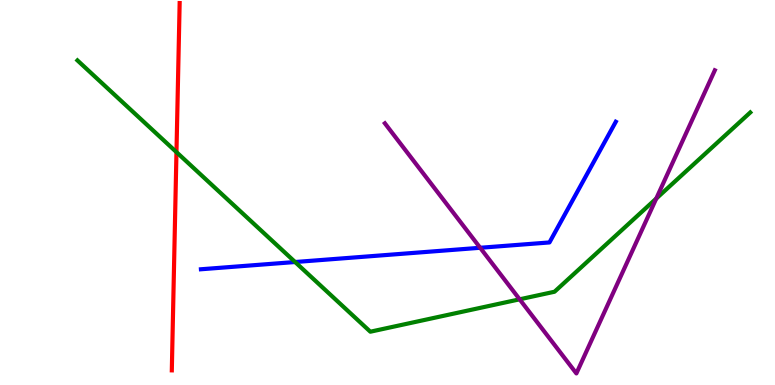[{'lines': ['blue', 'red'], 'intersections': []}, {'lines': ['green', 'red'], 'intersections': [{'x': 2.28, 'y': 6.05}]}, {'lines': ['purple', 'red'], 'intersections': []}, {'lines': ['blue', 'green'], 'intersections': [{'x': 3.81, 'y': 3.19}]}, {'lines': ['blue', 'purple'], 'intersections': [{'x': 6.2, 'y': 3.56}]}, {'lines': ['green', 'purple'], 'intersections': [{'x': 6.7, 'y': 2.23}, {'x': 8.47, 'y': 4.84}]}]